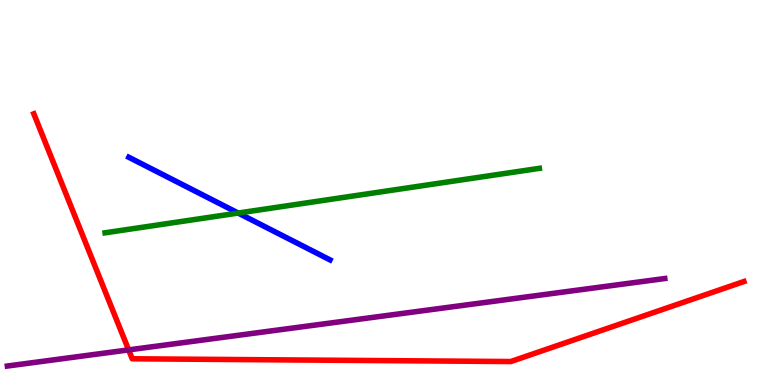[{'lines': ['blue', 'red'], 'intersections': []}, {'lines': ['green', 'red'], 'intersections': []}, {'lines': ['purple', 'red'], 'intersections': [{'x': 1.66, 'y': 0.912}]}, {'lines': ['blue', 'green'], 'intersections': [{'x': 3.07, 'y': 4.47}]}, {'lines': ['blue', 'purple'], 'intersections': []}, {'lines': ['green', 'purple'], 'intersections': []}]